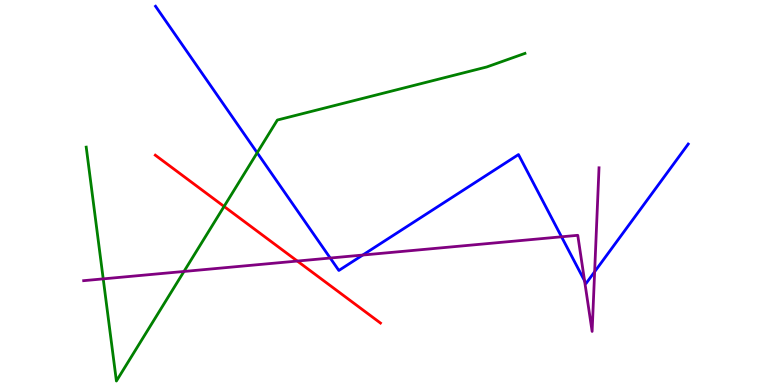[{'lines': ['blue', 'red'], 'intersections': []}, {'lines': ['green', 'red'], 'intersections': [{'x': 2.89, 'y': 4.64}]}, {'lines': ['purple', 'red'], 'intersections': [{'x': 3.84, 'y': 3.22}]}, {'lines': ['blue', 'green'], 'intersections': [{'x': 3.32, 'y': 6.03}]}, {'lines': ['blue', 'purple'], 'intersections': [{'x': 4.26, 'y': 3.3}, {'x': 4.68, 'y': 3.38}, {'x': 7.25, 'y': 3.85}, {'x': 7.54, 'y': 2.71}, {'x': 7.67, 'y': 2.94}]}, {'lines': ['green', 'purple'], 'intersections': [{'x': 1.33, 'y': 2.76}, {'x': 2.37, 'y': 2.95}]}]